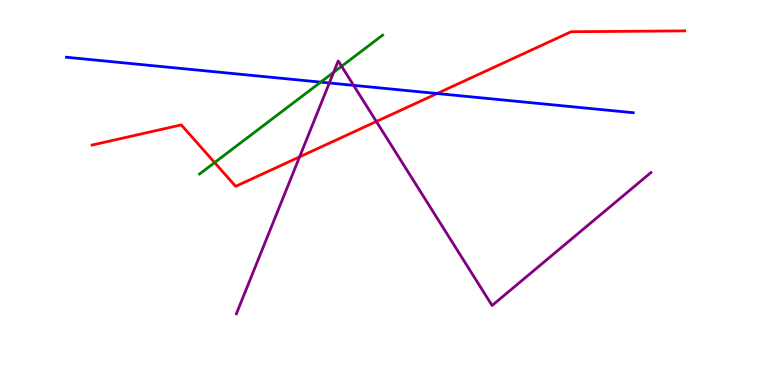[{'lines': ['blue', 'red'], 'intersections': [{'x': 5.64, 'y': 7.57}]}, {'lines': ['green', 'red'], 'intersections': [{'x': 2.77, 'y': 5.78}]}, {'lines': ['purple', 'red'], 'intersections': [{'x': 3.87, 'y': 5.92}, {'x': 4.86, 'y': 6.84}]}, {'lines': ['blue', 'green'], 'intersections': [{'x': 4.14, 'y': 7.87}]}, {'lines': ['blue', 'purple'], 'intersections': [{'x': 4.25, 'y': 7.84}, {'x': 4.56, 'y': 7.78}]}, {'lines': ['green', 'purple'], 'intersections': [{'x': 4.31, 'y': 8.12}, {'x': 4.41, 'y': 8.28}]}]